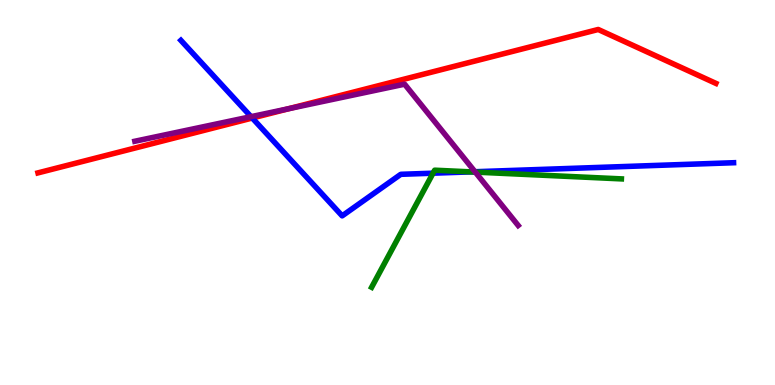[{'lines': ['blue', 'red'], 'intersections': [{'x': 3.26, 'y': 6.93}]}, {'lines': ['green', 'red'], 'intersections': []}, {'lines': ['purple', 'red'], 'intersections': [{'x': 3.73, 'y': 7.18}]}, {'lines': ['blue', 'green'], 'intersections': [{'x': 5.59, 'y': 5.5}, {'x': 6.07, 'y': 5.54}]}, {'lines': ['blue', 'purple'], 'intersections': [{'x': 3.24, 'y': 6.97}, {'x': 6.13, 'y': 5.54}]}, {'lines': ['green', 'purple'], 'intersections': [{'x': 6.13, 'y': 5.53}]}]